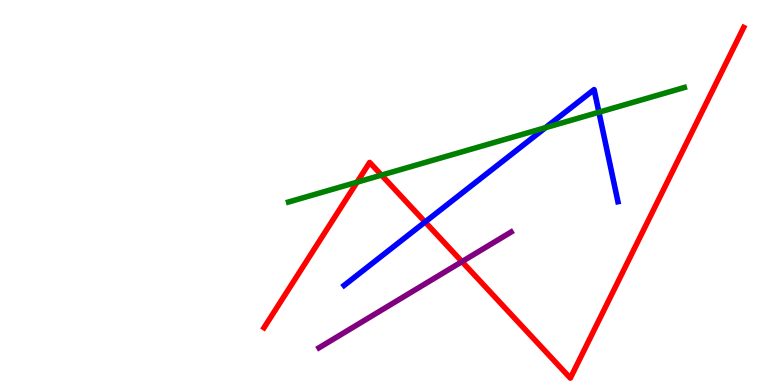[{'lines': ['blue', 'red'], 'intersections': [{'x': 5.49, 'y': 4.23}]}, {'lines': ['green', 'red'], 'intersections': [{'x': 4.61, 'y': 5.27}, {'x': 4.92, 'y': 5.45}]}, {'lines': ['purple', 'red'], 'intersections': [{'x': 5.96, 'y': 3.2}]}, {'lines': ['blue', 'green'], 'intersections': [{'x': 7.04, 'y': 6.68}, {'x': 7.73, 'y': 7.09}]}, {'lines': ['blue', 'purple'], 'intersections': []}, {'lines': ['green', 'purple'], 'intersections': []}]